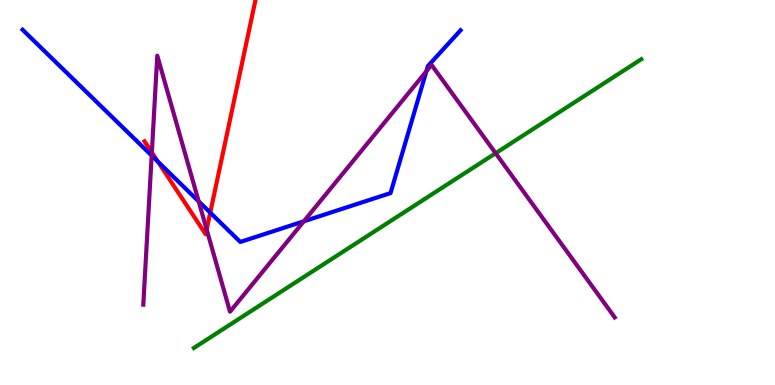[{'lines': ['blue', 'red'], 'intersections': [{'x': 2.04, 'y': 5.8}, {'x': 2.71, 'y': 4.48}]}, {'lines': ['green', 'red'], 'intersections': []}, {'lines': ['purple', 'red'], 'intersections': [{'x': 1.96, 'y': 6.04}, {'x': 2.67, 'y': 4.04}]}, {'lines': ['blue', 'green'], 'intersections': []}, {'lines': ['blue', 'purple'], 'intersections': [{'x': 1.96, 'y': 5.96}, {'x': 2.56, 'y': 4.77}, {'x': 3.92, 'y': 4.25}, {'x': 5.5, 'y': 8.15}]}, {'lines': ['green', 'purple'], 'intersections': [{'x': 6.4, 'y': 6.02}]}]